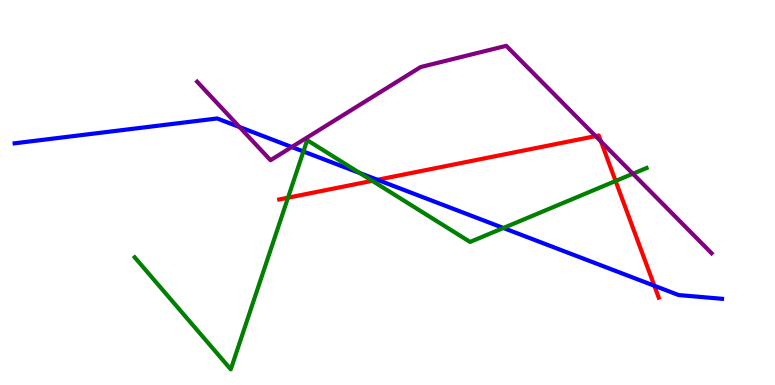[{'lines': ['blue', 'red'], 'intersections': [{'x': 4.87, 'y': 5.33}, {'x': 8.44, 'y': 2.58}]}, {'lines': ['green', 'red'], 'intersections': [{'x': 3.72, 'y': 4.87}, {'x': 4.8, 'y': 5.3}, {'x': 7.94, 'y': 5.3}]}, {'lines': ['purple', 'red'], 'intersections': [{'x': 7.69, 'y': 6.46}, {'x': 7.75, 'y': 6.32}]}, {'lines': ['blue', 'green'], 'intersections': [{'x': 3.92, 'y': 6.07}, {'x': 4.64, 'y': 5.5}, {'x': 6.5, 'y': 4.08}]}, {'lines': ['blue', 'purple'], 'intersections': [{'x': 3.09, 'y': 6.7}, {'x': 3.76, 'y': 6.18}]}, {'lines': ['green', 'purple'], 'intersections': [{'x': 8.17, 'y': 5.49}]}]